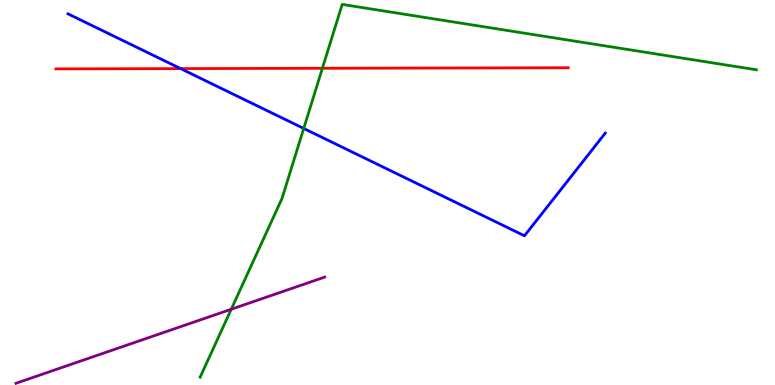[{'lines': ['blue', 'red'], 'intersections': [{'x': 2.33, 'y': 8.22}]}, {'lines': ['green', 'red'], 'intersections': [{'x': 4.16, 'y': 8.23}]}, {'lines': ['purple', 'red'], 'intersections': []}, {'lines': ['blue', 'green'], 'intersections': [{'x': 3.92, 'y': 6.66}]}, {'lines': ['blue', 'purple'], 'intersections': []}, {'lines': ['green', 'purple'], 'intersections': [{'x': 2.98, 'y': 1.97}]}]